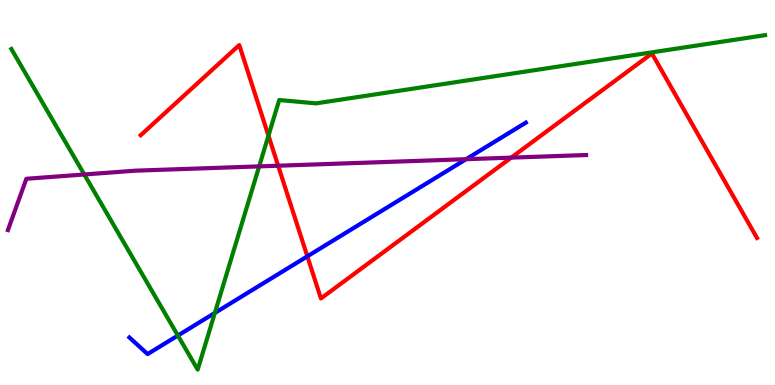[{'lines': ['blue', 'red'], 'intersections': [{'x': 3.97, 'y': 3.34}]}, {'lines': ['green', 'red'], 'intersections': [{'x': 3.46, 'y': 6.48}]}, {'lines': ['purple', 'red'], 'intersections': [{'x': 3.59, 'y': 5.7}, {'x': 6.6, 'y': 5.91}]}, {'lines': ['blue', 'green'], 'intersections': [{'x': 2.3, 'y': 1.28}, {'x': 2.77, 'y': 1.87}]}, {'lines': ['blue', 'purple'], 'intersections': [{'x': 6.01, 'y': 5.87}]}, {'lines': ['green', 'purple'], 'intersections': [{'x': 1.09, 'y': 5.47}, {'x': 3.34, 'y': 5.68}]}]